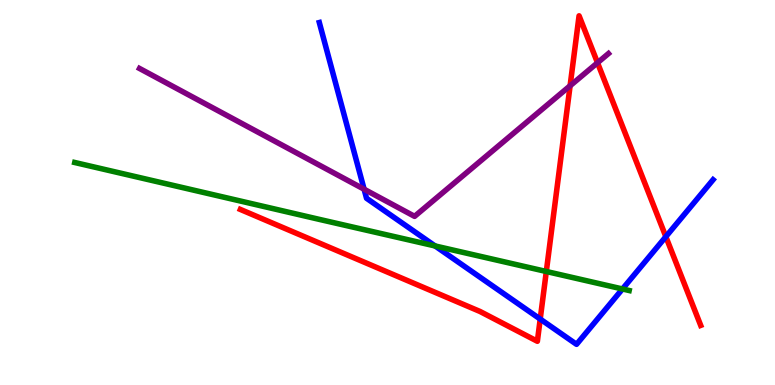[{'lines': ['blue', 'red'], 'intersections': [{'x': 6.97, 'y': 1.71}, {'x': 8.59, 'y': 3.85}]}, {'lines': ['green', 'red'], 'intersections': [{'x': 7.05, 'y': 2.95}]}, {'lines': ['purple', 'red'], 'intersections': [{'x': 7.36, 'y': 7.77}, {'x': 7.71, 'y': 8.37}]}, {'lines': ['blue', 'green'], 'intersections': [{'x': 5.61, 'y': 3.61}, {'x': 8.03, 'y': 2.49}]}, {'lines': ['blue', 'purple'], 'intersections': [{'x': 4.7, 'y': 5.09}]}, {'lines': ['green', 'purple'], 'intersections': []}]